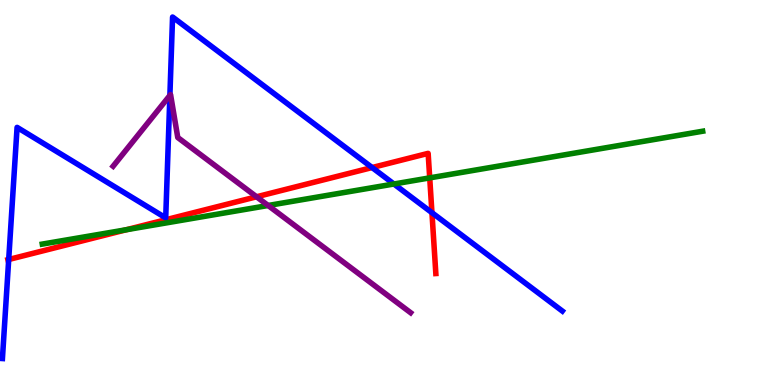[{'lines': ['blue', 'red'], 'intersections': [{'x': 0.112, 'y': 3.26}, {'x': 4.8, 'y': 5.65}, {'x': 5.57, 'y': 4.48}]}, {'lines': ['green', 'red'], 'intersections': [{'x': 1.63, 'y': 4.03}, {'x': 5.54, 'y': 5.38}]}, {'lines': ['purple', 'red'], 'intersections': [{'x': 3.31, 'y': 4.89}]}, {'lines': ['blue', 'green'], 'intersections': [{'x': 5.08, 'y': 5.22}]}, {'lines': ['blue', 'purple'], 'intersections': [{'x': 2.19, 'y': 7.52}]}, {'lines': ['green', 'purple'], 'intersections': [{'x': 3.46, 'y': 4.66}]}]